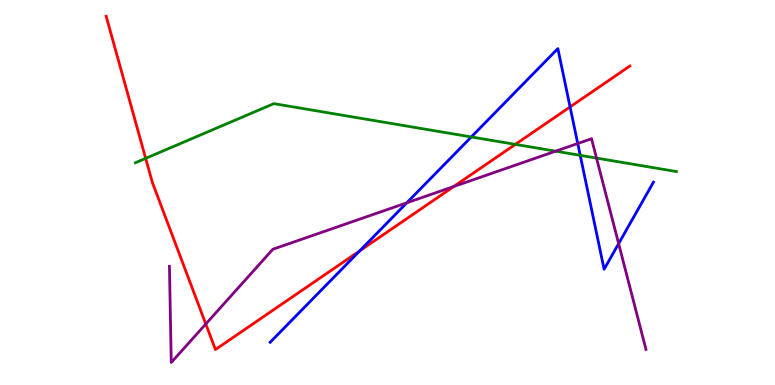[{'lines': ['blue', 'red'], 'intersections': [{'x': 4.64, 'y': 3.49}, {'x': 7.36, 'y': 7.22}]}, {'lines': ['green', 'red'], 'intersections': [{'x': 1.88, 'y': 5.89}, {'x': 6.65, 'y': 6.25}]}, {'lines': ['purple', 'red'], 'intersections': [{'x': 2.66, 'y': 1.58}, {'x': 5.85, 'y': 5.16}]}, {'lines': ['blue', 'green'], 'intersections': [{'x': 6.08, 'y': 6.44}, {'x': 7.49, 'y': 5.97}]}, {'lines': ['blue', 'purple'], 'intersections': [{'x': 5.25, 'y': 4.73}, {'x': 7.45, 'y': 6.27}, {'x': 7.98, 'y': 3.67}]}, {'lines': ['green', 'purple'], 'intersections': [{'x': 7.17, 'y': 6.07}, {'x': 7.7, 'y': 5.89}]}]